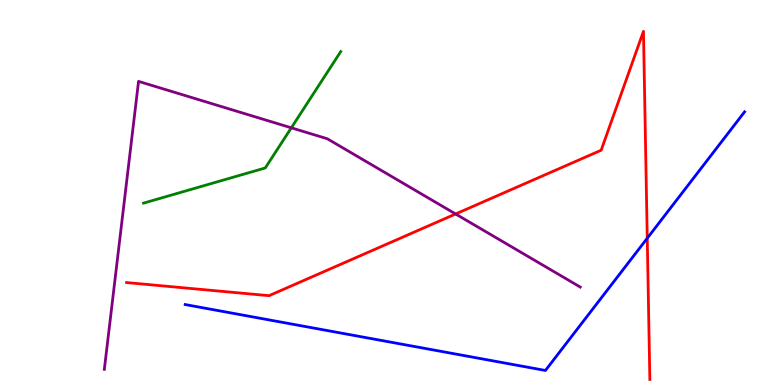[{'lines': ['blue', 'red'], 'intersections': [{'x': 8.35, 'y': 3.81}]}, {'lines': ['green', 'red'], 'intersections': []}, {'lines': ['purple', 'red'], 'intersections': [{'x': 5.88, 'y': 4.44}]}, {'lines': ['blue', 'green'], 'intersections': []}, {'lines': ['blue', 'purple'], 'intersections': []}, {'lines': ['green', 'purple'], 'intersections': [{'x': 3.76, 'y': 6.68}]}]